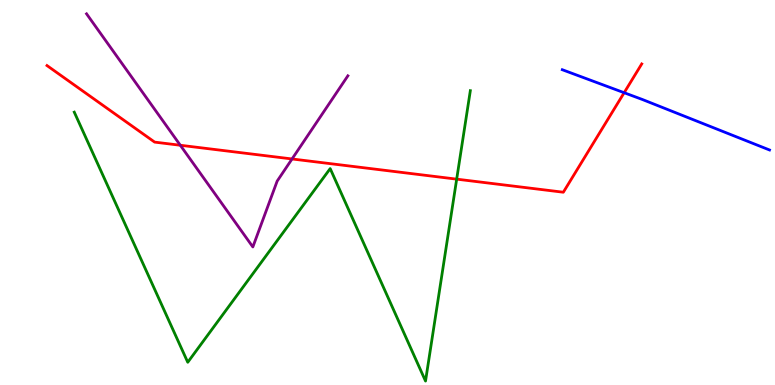[{'lines': ['blue', 'red'], 'intersections': [{'x': 8.05, 'y': 7.59}]}, {'lines': ['green', 'red'], 'intersections': [{'x': 5.89, 'y': 5.35}]}, {'lines': ['purple', 'red'], 'intersections': [{'x': 2.33, 'y': 6.23}, {'x': 3.77, 'y': 5.87}]}, {'lines': ['blue', 'green'], 'intersections': []}, {'lines': ['blue', 'purple'], 'intersections': []}, {'lines': ['green', 'purple'], 'intersections': []}]